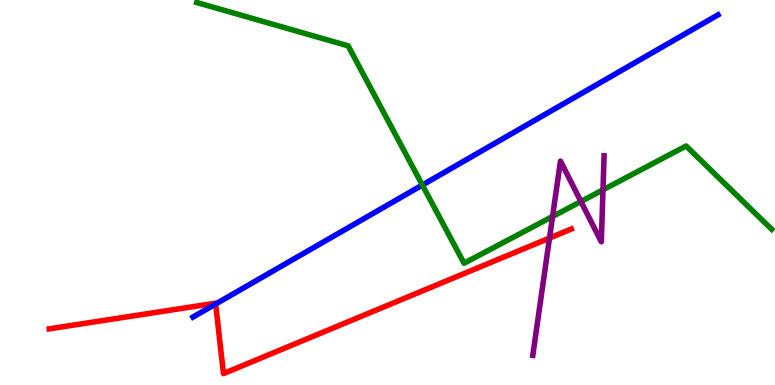[{'lines': ['blue', 'red'], 'intersections': [{'x': 2.78, 'y': 2.1}]}, {'lines': ['green', 'red'], 'intersections': []}, {'lines': ['purple', 'red'], 'intersections': [{'x': 7.09, 'y': 3.82}]}, {'lines': ['blue', 'green'], 'intersections': [{'x': 5.45, 'y': 5.19}]}, {'lines': ['blue', 'purple'], 'intersections': []}, {'lines': ['green', 'purple'], 'intersections': [{'x': 7.13, 'y': 4.38}, {'x': 7.5, 'y': 4.77}, {'x': 7.78, 'y': 5.07}]}]